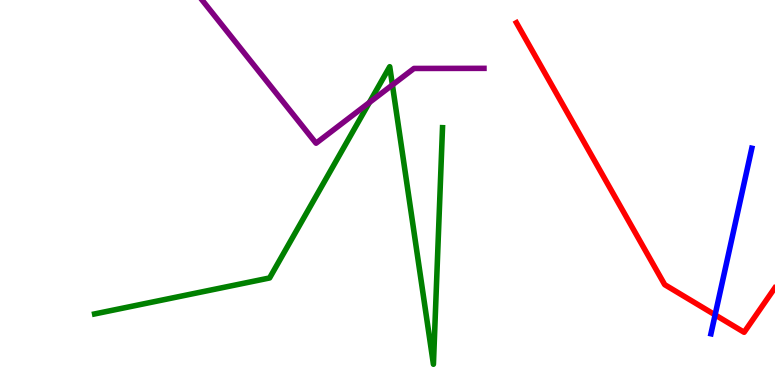[{'lines': ['blue', 'red'], 'intersections': [{'x': 9.23, 'y': 1.82}]}, {'lines': ['green', 'red'], 'intersections': []}, {'lines': ['purple', 'red'], 'intersections': []}, {'lines': ['blue', 'green'], 'intersections': []}, {'lines': ['blue', 'purple'], 'intersections': []}, {'lines': ['green', 'purple'], 'intersections': [{'x': 4.77, 'y': 7.34}, {'x': 5.06, 'y': 7.79}]}]